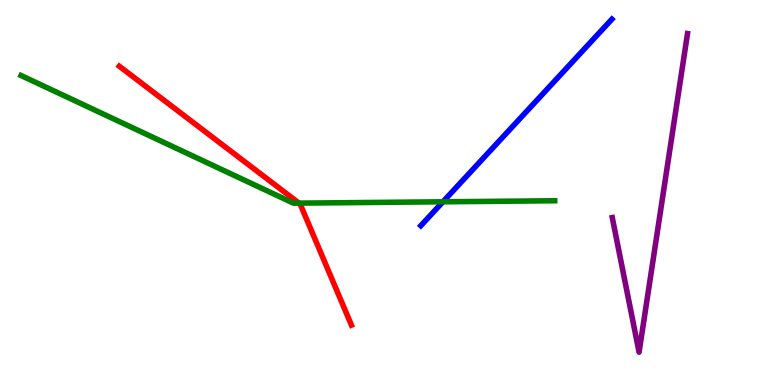[{'lines': ['blue', 'red'], 'intersections': []}, {'lines': ['green', 'red'], 'intersections': [{'x': 3.86, 'y': 4.72}]}, {'lines': ['purple', 'red'], 'intersections': []}, {'lines': ['blue', 'green'], 'intersections': [{'x': 5.72, 'y': 4.76}]}, {'lines': ['blue', 'purple'], 'intersections': []}, {'lines': ['green', 'purple'], 'intersections': []}]